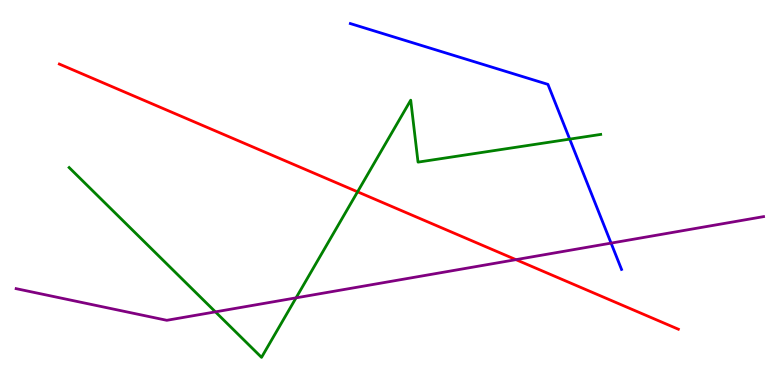[{'lines': ['blue', 'red'], 'intersections': []}, {'lines': ['green', 'red'], 'intersections': [{'x': 4.61, 'y': 5.02}]}, {'lines': ['purple', 'red'], 'intersections': [{'x': 6.66, 'y': 3.26}]}, {'lines': ['blue', 'green'], 'intersections': [{'x': 7.35, 'y': 6.39}]}, {'lines': ['blue', 'purple'], 'intersections': [{'x': 7.88, 'y': 3.69}]}, {'lines': ['green', 'purple'], 'intersections': [{'x': 2.78, 'y': 1.9}, {'x': 3.82, 'y': 2.26}]}]